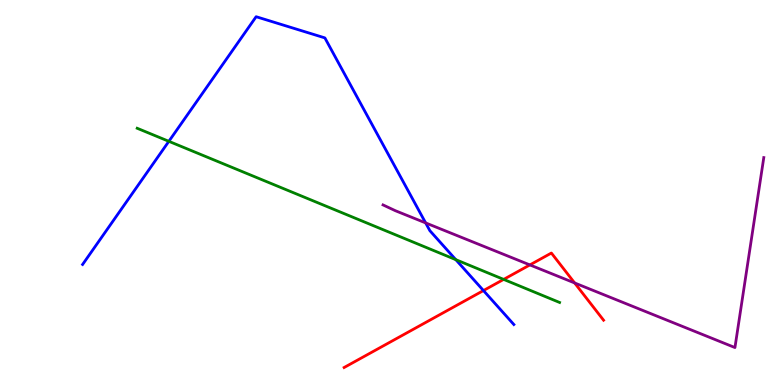[{'lines': ['blue', 'red'], 'intersections': [{'x': 6.24, 'y': 2.45}]}, {'lines': ['green', 'red'], 'intersections': [{'x': 6.5, 'y': 2.74}]}, {'lines': ['purple', 'red'], 'intersections': [{'x': 6.84, 'y': 3.12}, {'x': 7.41, 'y': 2.65}]}, {'lines': ['blue', 'green'], 'intersections': [{'x': 2.18, 'y': 6.33}, {'x': 5.88, 'y': 3.26}]}, {'lines': ['blue', 'purple'], 'intersections': [{'x': 5.49, 'y': 4.21}]}, {'lines': ['green', 'purple'], 'intersections': []}]